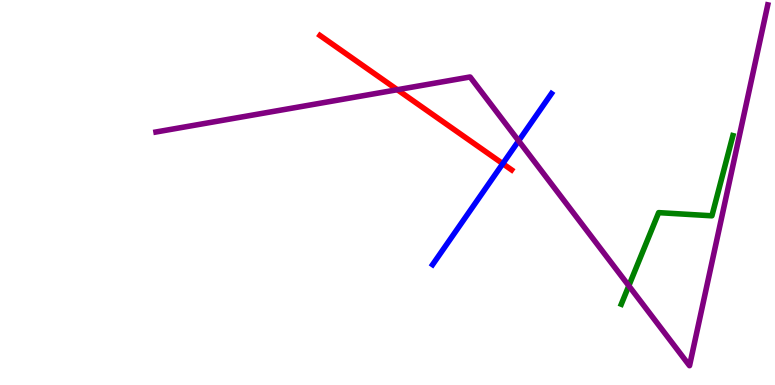[{'lines': ['blue', 'red'], 'intersections': [{'x': 6.49, 'y': 5.75}]}, {'lines': ['green', 'red'], 'intersections': []}, {'lines': ['purple', 'red'], 'intersections': [{'x': 5.13, 'y': 7.67}]}, {'lines': ['blue', 'green'], 'intersections': []}, {'lines': ['blue', 'purple'], 'intersections': [{'x': 6.69, 'y': 6.34}]}, {'lines': ['green', 'purple'], 'intersections': [{'x': 8.11, 'y': 2.58}]}]